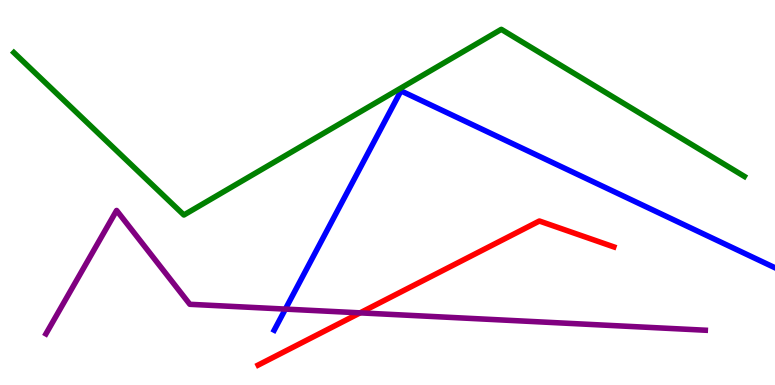[{'lines': ['blue', 'red'], 'intersections': []}, {'lines': ['green', 'red'], 'intersections': []}, {'lines': ['purple', 'red'], 'intersections': [{'x': 4.65, 'y': 1.87}]}, {'lines': ['blue', 'green'], 'intersections': []}, {'lines': ['blue', 'purple'], 'intersections': [{'x': 3.68, 'y': 1.97}]}, {'lines': ['green', 'purple'], 'intersections': []}]